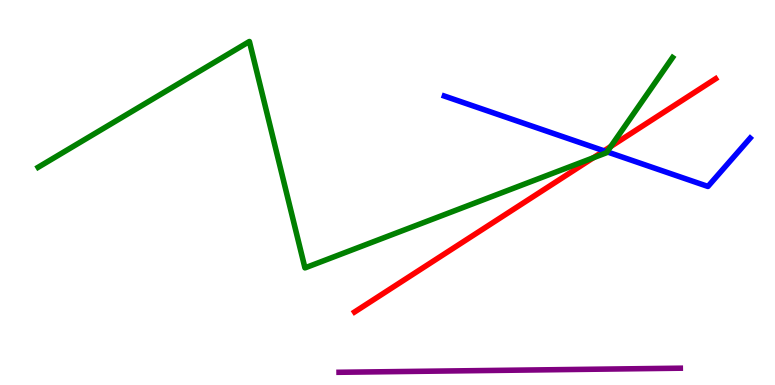[{'lines': ['blue', 'red'], 'intersections': [{'x': 7.79, 'y': 6.08}]}, {'lines': ['green', 'red'], 'intersections': [{'x': 7.66, 'y': 5.9}, {'x': 7.88, 'y': 6.19}]}, {'lines': ['purple', 'red'], 'intersections': []}, {'lines': ['blue', 'green'], 'intersections': [{'x': 7.83, 'y': 6.06}]}, {'lines': ['blue', 'purple'], 'intersections': []}, {'lines': ['green', 'purple'], 'intersections': []}]